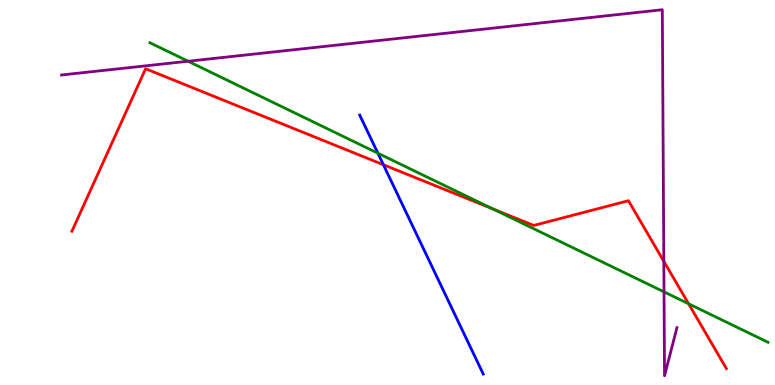[{'lines': ['blue', 'red'], 'intersections': [{'x': 4.95, 'y': 5.72}]}, {'lines': ['green', 'red'], 'intersections': [{'x': 6.36, 'y': 4.57}, {'x': 8.89, 'y': 2.11}]}, {'lines': ['purple', 'red'], 'intersections': [{'x': 8.57, 'y': 3.21}]}, {'lines': ['blue', 'green'], 'intersections': [{'x': 4.88, 'y': 6.02}]}, {'lines': ['blue', 'purple'], 'intersections': []}, {'lines': ['green', 'purple'], 'intersections': [{'x': 2.43, 'y': 8.41}, {'x': 8.57, 'y': 2.42}]}]